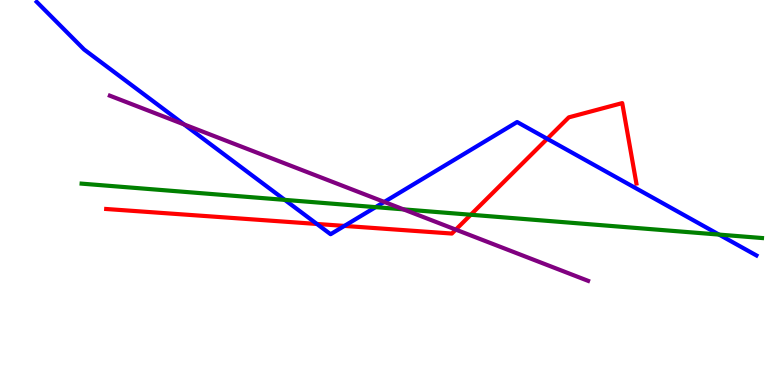[{'lines': ['blue', 'red'], 'intersections': [{'x': 4.09, 'y': 4.18}, {'x': 4.44, 'y': 4.13}, {'x': 7.06, 'y': 6.39}]}, {'lines': ['green', 'red'], 'intersections': [{'x': 6.07, 'y': 4.42}]}, {'lines': ['purple', 'red'], 'intersections': [{'x': 5.88, 'y': 4.04}]}, {'lines': ['blue', 'green'], 'intersections': [{'x': 3.67, 'y': 4.81}, {'x': 4.85, 'y': 4.62}, {'x': 9.28, 'y': 3.91}]}, {'lines': ['blue', 'purple'], 'intersections': [{'x': 2.38, 'y': 6.77}, {'x': 4.96, 'y': 4.76}]}, {'lines': ['green', 'purple'], 'intersections': [{'x': 5.21, 'y': 4.56}]}]